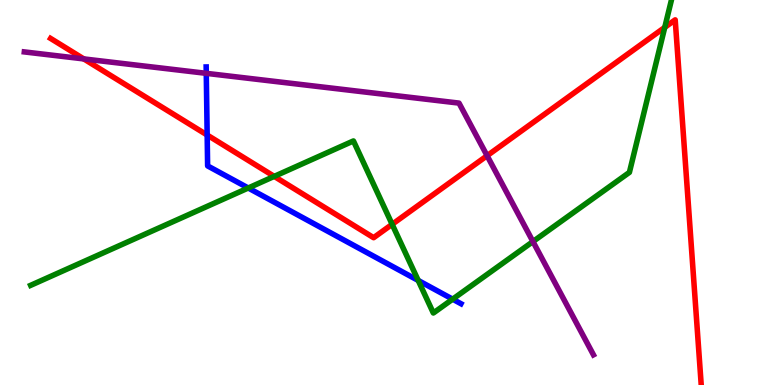[{'lines': ['blue', 'red'], 'intersections': [{'x': 2.67, 'y': 6.49}]}, {'lines': ['green', 'red'], 'intersections': [{'x': 3.54, 'y': 5.42}, {'x': 5.06, 'y': 4.17}, {'x': 8.58, 'y': 9.29}]}, {'lines': ['purple', 'red'], 'intersections': [{'x': 1.08, 'y': 8.47}, {'x': 6.29, 'y': 5.96}]}, {'lines': ['blue', 'green'], 'intersections': [{'x': 3.2, 'y': 5.12}, {'x': 5.4, 'y': 2.72}, {'x': 5.84, 'y': 2.23}]}, {'lines': ['blue', 'purple'], 'intersections': [{'x': 2.66, 'y': 8.1}]}, {'lines': ['green', 'purple'], 'intersections': [{'x': 6.88, 'y': 3.73}]}]